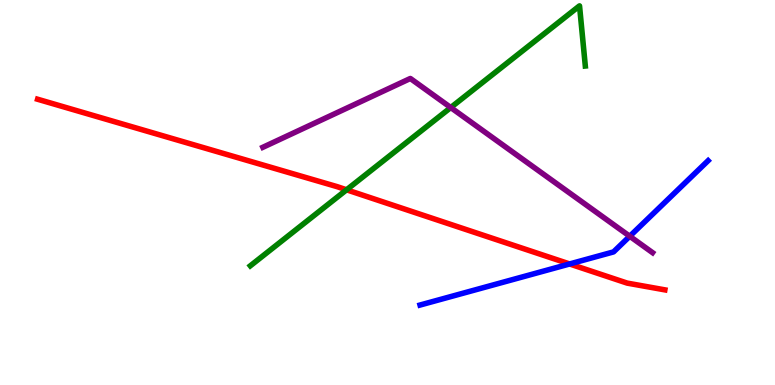[{'lines': ['blue', 'red'], 'intersections': [{'x': 7.35, 'y': 3.14}]}, {'lines': ['green', 'red'], 'intersections': [{'x': 4.47, 'y': 5.07}]}, {'lines': ['purple', 'red'], 'intersections': []}, {'lines': ['blue', 'green'], 'intersections': []}, {'lines': ['blue', 'purple'], 'intersections': [{'x': 8.13, 'y': 3.86}]}, {'lines': ['green', 'purple'], 'intersections': [{'x': 5.82, 'y': 7.21}]}]